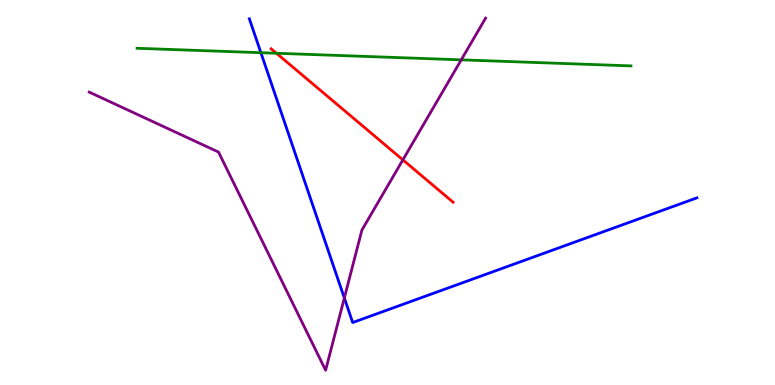[{'lines': ['blue', 'red'], 'intersections': []}, {'lines': ['green', 'red'], 'intersections': [{'x': 3.57, 'y': 8.62}]}, {'lines': ['purple', 'red'], 'intersections': [{'x': 5.2, 'y': 5.85}]}, {'lines': ['blue', 'green'], 'intersections': [{'x': 3.37, 'y': 8.63}]}, {'lines': ['blue', 'purple'], 'intersections': [{'x': 4.44, 'y': 2.26}]}, {'lines': ['green', 'purple'], 'intersections': [{'x': 5.95, 'y': 8.45}]}]